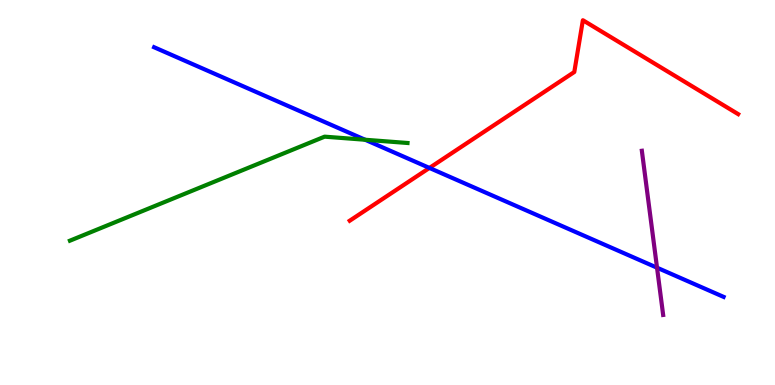[{'lines': ['blue', 'red'], 'intersections': [{'x': 5.54, 'y': 5.64}]}, {'lines': ['green', 'red'], 'intersections': []}, {'lines': ['purple', 'red'], 'intersections': []}, {'lines': ['blue', 'green'], 'intersections': [{'x': 4.71, 'y': 6.37}]}, {'lines': ['blue', 'purple'], 'intersections': [{'x': 8.48, 'y': 3.05}]}, {'lines': ['green', 'purple'], 'intersections': []}]